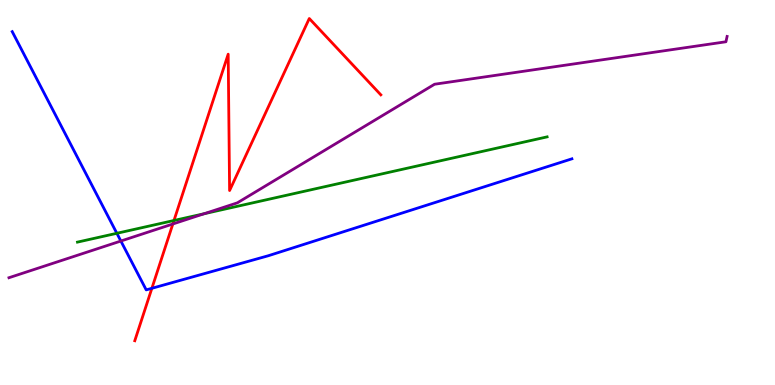[{'lines': ['blue', 'red'], 'intersections': [{'x': 1.96, 'y': 2.51}]}, {'lines': ['green', 'red'], 'intersections': [{'x': 2.24, 'y': 4.27}]}, {'lines': ['purple', 'red'], 'intersections': [{'x': 2.23, 'y': 4.18}]}, {'lines': ['blue', 'green'], 'intersections': [{'x': 1.51, 'y': 3.94}]}, {'lines': ['blue', 'purple'], 'intersections': [{'x': 1.56, 'y': 3.74}]}, {'lines': ['green', 'purple'], 'intersections': [{'x': 2.63, 'y': 4.45}]}]